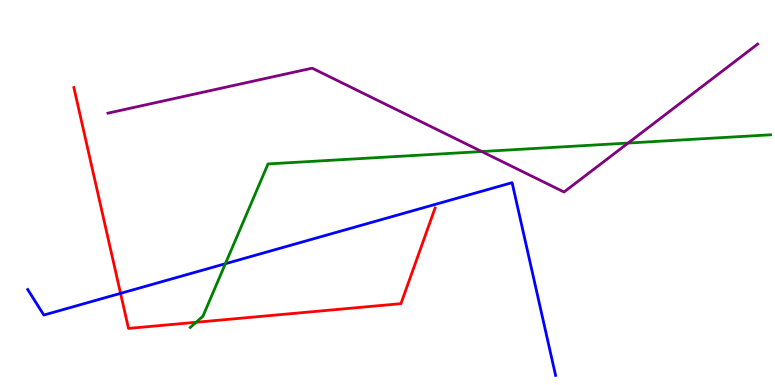[{'lines': ['blue', 'red'], 'intersections': [{'x': 1.56, 'y': 2.38}]}, {'lines': ['green', 'red'], 'intersections': [{'x': 2.53, 'y': 1.63}]}, {'lines': ['purple', 'red'], 'intersections': []}, {'lines': ['blue', 'green'], 'intersections': [{'x': 2.91, 'y': 3.15}]}, {'lines': ['blue', 'purple'], 'intersections': []}, {'lines': ['green', 'purple'], 'intersections': [{'x': 6.22, 'y': 6.06}, {'x': 8.1, 'y': 6.28}]}]